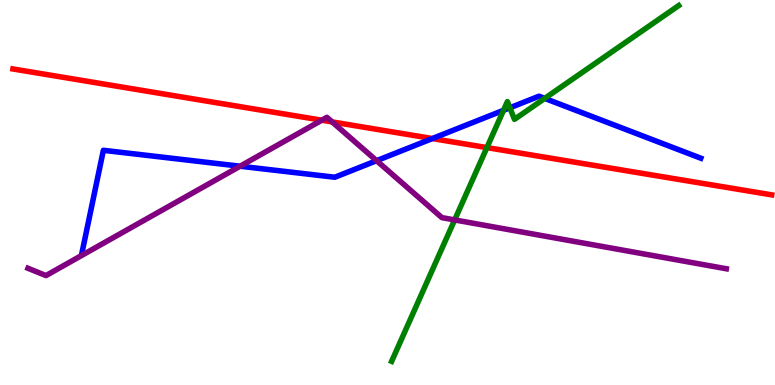[{'lines': ['blue', 'red'], 'intersections': [{'x': 5.58, 'y': 6.4}]}, {'lines': ['green', 'red'], 'intersections': [{'x': 6.28, 'y': 6.17}]}, {'lines': ['purple', 'red'], 'intersections': [{'x': 4.15, 'y': 6.88}, {'x': 4.29, 'y': 6.83}]}, {'lines': ['blue', 'green'], 'intersections': [{'x': 6.5, 'y': 7.14}, {'x': 6.58, 'y': 7.2}, {'x': 7.03, 'y': 7.44}]}, {'lines': ['blue', 'purple'], 'intersections': [{'x': 3.1, 'y': 5.68}, {'x': 4.86, 'y': 5.83}]}, {'lines': ['green', 'purple'], 'intersections': [{'x': 5.87, 'y': 4.29}]}]